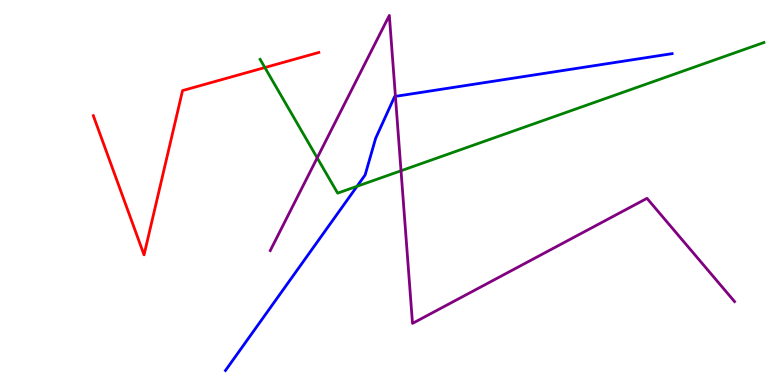[{'lines': ['blue', 'red'], 'intersections': []}, {'lines': ['green', 'red'], 'intersections': [{'x': 3.42, 'y': 8.25}]}, {'lines': ['purple', 'red'], 'intersections': []}, {'lines': ['blue', 'green'], 'intersections': [{'x': 4.61, 'y': 5.16}]}, {'lines': ['blue', 'purple'], 'intersections': [{'x': 5.1, 'y': 7.5}]}, {'lines': ['green', 'purple'], 'intersections': [{'x': 4.09, 'y': 5.9}, {'x': 5.17, 'y': 5.56}]}]